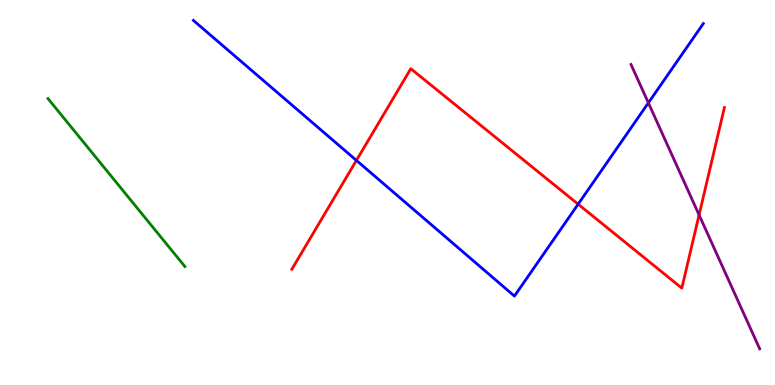[{'lines': ['blue', 'red'], 'intersections': [{'x': 4.6, 'y': 5.83}, {'x': 7.46, 'y': 4.7}]}, {'lines': ['green', 'red'], 'intersections': []}, {'lines': ['purple', 'red'], 'intersections': [{'x': 9.02, 'y': 4.42}]}, {'lines': ['blue', 'green'], 'intersections': []}, {'lines': ['blue', 'purple'], 'intersections': [{'x': 8.37, 'y': 7.33}]}, {'lines': ['green', 'purple'], 'intersections': []}]